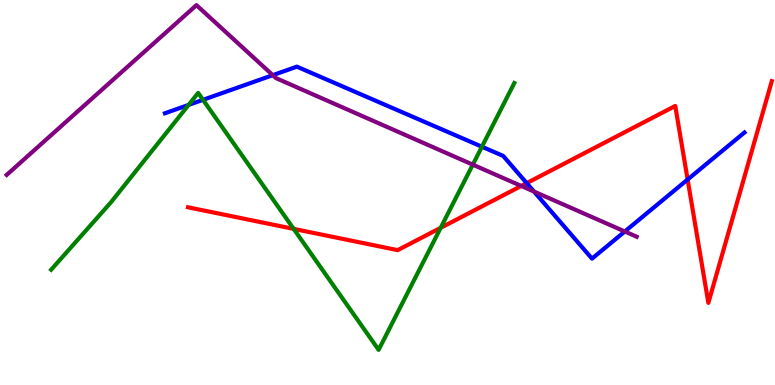[{'lines': ['blue', 'red'], 'intersections': [{'x': 6.8, 'y': 5.24}, {'x': 8.87, 'y': 5.34}]}, {'lines': ['green', 'red'], 'intersections': [{'x': 3.79, 'y': 4.06}, {'x': 5.69, 'y': 4.08}]}, {'lines': ['purple', 'red'], 'intersections': [{'x': 6.73, 'y': 5.17}]}, {'lines': ['blue', 'green'], 'intersections': [{'x': 2.43, 'y': 7.28}, {'x': 2.62, 'y': 7.41}, {'x': 6.22, 'y': 6.19}]}, {'lines': ['blue', 'purple'], 'intersections': [{'x': 3.52, 'y': 8.05}, {'x': 6.89, 'y': 5.02}, {'x': 8.06, 'y': 3.99}]}, {'lines': ['green', 'purple'], 'intersections': [{'x': 6.1, 'y': 5.72}]}]